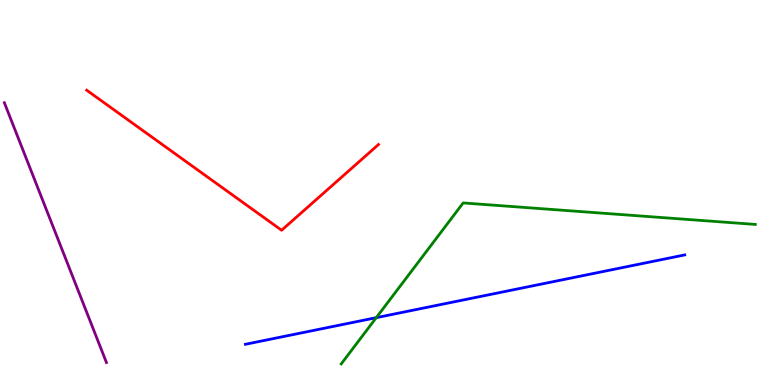[{'lines': ['blue', 'red'], 'intersections': []}, {'lines': ['green', 'red'], 'intersections': []}, {'lines': ['purple', 'red'], 'intersections': []}, {'lines': ['blue', 'green'], 'intersections': [{'x': 4.85, 'y': 1.75}]}, {'lines': ['blue', 'purple'], 'intersections': []}, {'lines': ['green', 'purple'], 'intersections': []}]